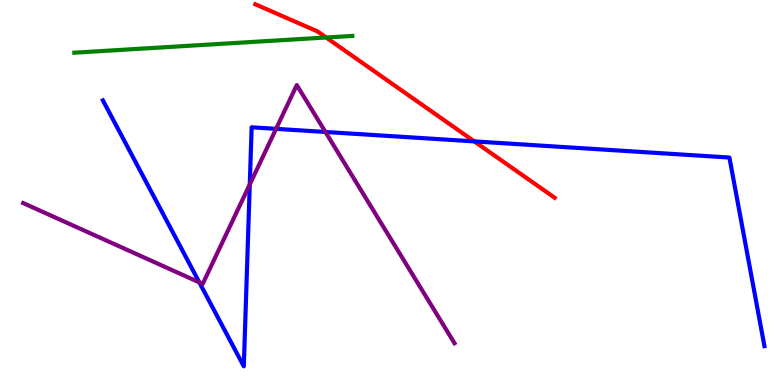[{'lines': ['blue', 'red'], 'intersections': [{'x': 6.12, 'y': 6.33}]}, {'lines': ['green', 'red'], 'intersections': [{'x': 4.21, 'y': 9.03}]}, {'lines': ['purple', 'red'], 'intersections': []}, {'lines': ['blue', 'green'], 'intersections': []}, {'lines': ['blue', 'purple'], 'intersections': [{'x': 2.57, 'y': 2.67}, {'x': 3.22, 'y': 5.21}, {'x': 3.56, 'y': 6.65}, {'x': 4.2, 'y': 6.57}]}, {'lines': ['green', 'purple'], 'intersections': []}]